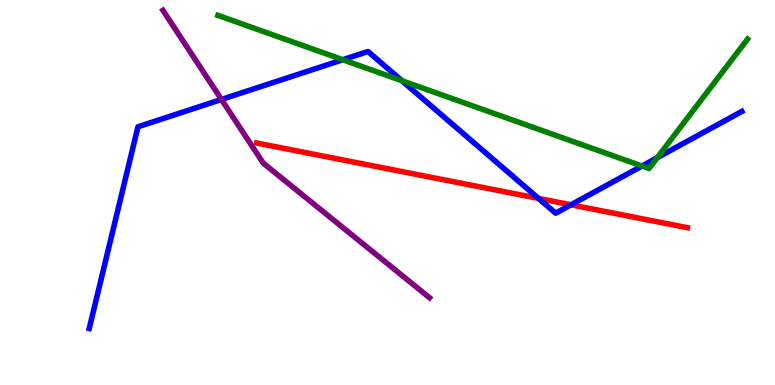[{'lines': ['blue', 'red'], 'intersections': [{'x': 6.95, 'y': 4.85}, {'x': 7.37, 'y': 4.68}]}, {'lines': ['green', 'red'], 'intersections': []}, {'lines': ['purple', 'red'], 'intersections': []}, {'lines': ['blue', 'green'], 'intersections': [{'x': 4.42, 'y': 8.45}, {'x': 5.19, 'y': 7.9}, {'x': 8.28, 'y': 5.69}, {'x': 8.48, 'y': 5.9}]}, {'lines': ['blue', 'purple'], 'intersections': [{'x': 2.86, 'y': 7.42}]}, {'lines': ['green', 'purple'], 'intersections': []}]